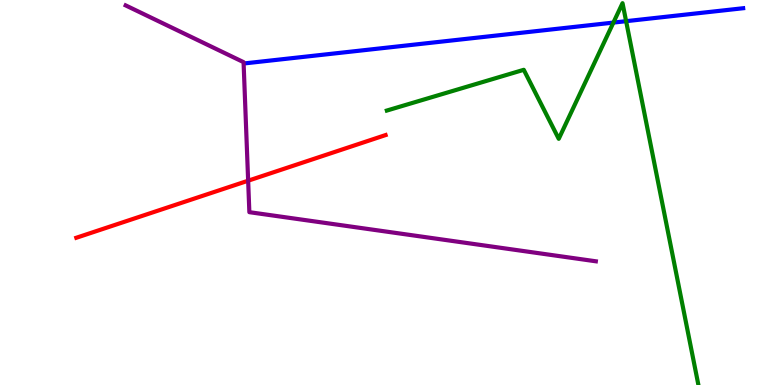[{'lines': ['blue', 'red'], 'intersections': []}, {'lines': ['green', 'red'], 'intersections': []}, {'lines': ['purple', 'red'], 'intersections': [{'x': 3.2, 'y': 5.31}]}, {'lines': ['blue', 'green'], 'intersections': [{'x': 7.91, 'y': 9.41}, {'x': 8.08, 'y': 9.45}]}, {'lines': ['blue', 'purple'], 'intersections': []}, {'lines': ['green', 'purple'], 'intersections': []}]